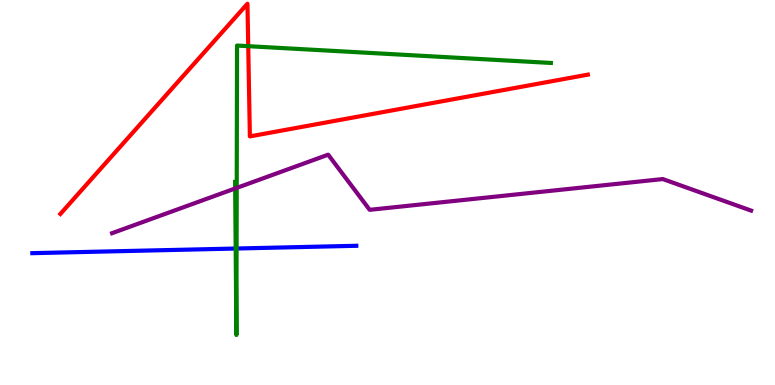[{'lines': ['blue', 'red'], 'intersections': []}, {'lines': ['green', 'red'], 'intersections': [{'x': 3.2, 'y': 8.8}]}, {'lines': ['purple', 'red'], 'intersections': []}, {'lines': ['blue', 'green'], 'intersections': [{'x': 3.04, 'y': 3.54}, {'x': 3.05, 'y': 3.55}]}, {'lines': ['blue', 'purple'], 'intersections': []}, {'lines': ['green', 'purple'], 'intersections': [{'x': 3.03, 'y': 5.1}, {'x': 3.05, 'y': 5.12}]}]